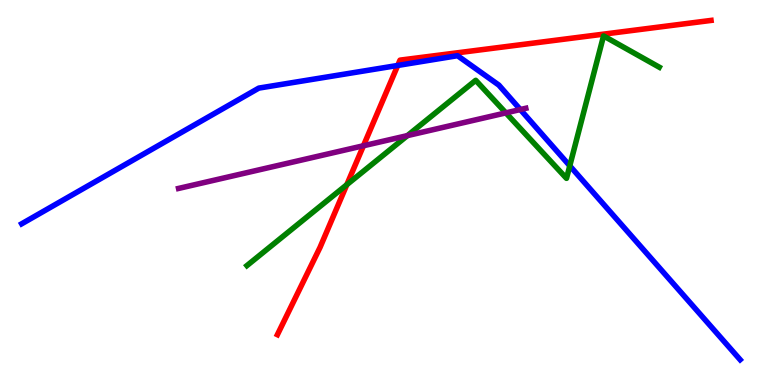[{'lines': ['blue', 'red'], 'intersections': [{'x': 5.13, 'y': 8.3}]}, {'lines': ['green', 'red'], 'intersections': [{'x': 4.48, 'y': 5.2}]}, {'lines': ['purple', 'red'], 'intersections': [{'x': 4.69, 'y': 6.21}]}, {'lines': ['blue', 'green'], 'intersections': [{'x': 7.35, 'y': 5.69}]}, {'lines': ['blue', 'purple'], 'intersections': [{'x': 6.71, 'y': 7.15}]}, {'lines': ['green', 'purple'], 'intersections': [{'x': 5.26, 'y': 6.48}, {'x': 6.53, 'y': 7.07}]}]